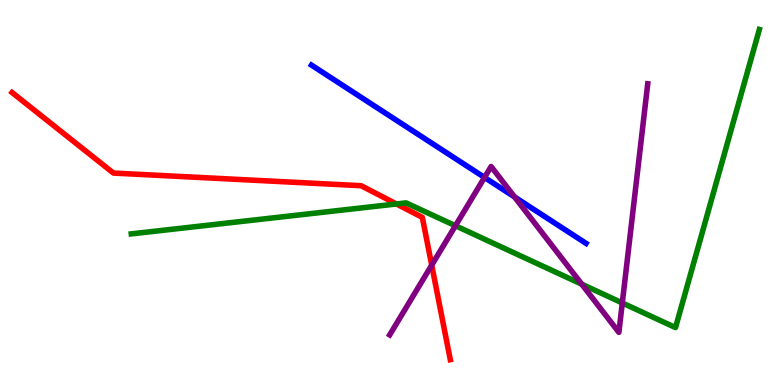[{'lines': ['blue', 'red'], 'intersections': []}, {'lines': ['green', 'red'], 'intersections': [{'x': 5.12, 'y': 4.7}]}, {'lines': ['purple', 'red'], 'intersections': [{'x': 5.57, 'y': 3.11}]}, {'lines': ['blue', 'green'], 'intersections': []}, {'lines': ['blue', 'purple'], 'intersections': [{'x': 6.25, 'y': 5.39}, {'x': 6.64, 'y': 4.88}]}, {'lines': ['green', 'purple'], 'intersections': [{'x': 5.88, 'y': 4.14}, {'x': 7.51, 'y': 2.62}, {'x': 8.03, 'y': 2.13}]}]